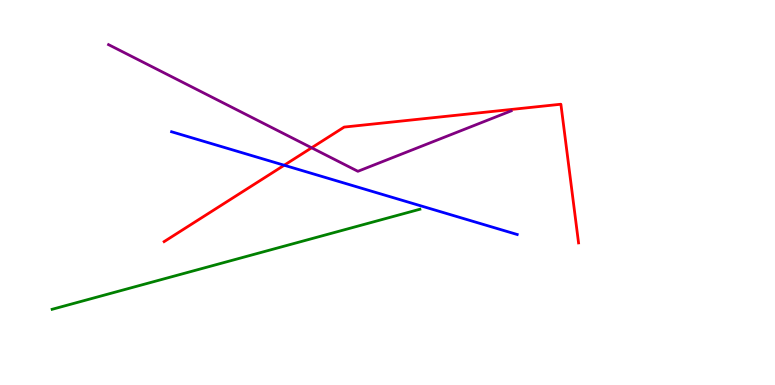[{'lines': ['blue', 'red'], 'intersections': [{'x': 3.67, 'y': 5.71}]}, {'lines': ['green', 'red'], 'intersections': []}, {'lines': ['purple', 'red'], 'intersections': [{'x': 4.02, 'y': 6.16}]}, {'lines': ['blue', 'green'], 'intersections': []}, {'lines': ['blue', 'purple'], 'intersections': []}, {'lines': ['green', 'purple'], 'intersections': []}]